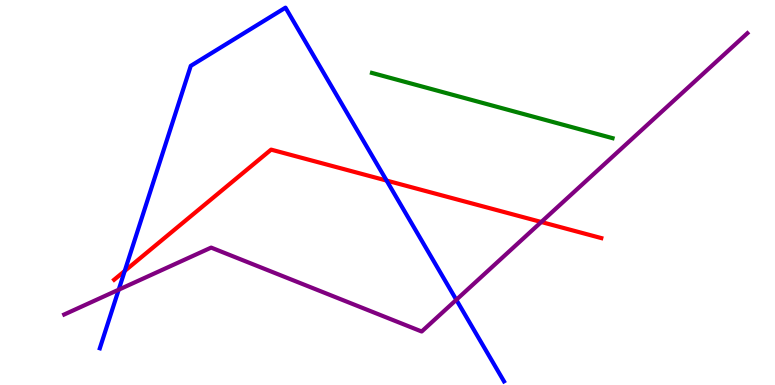[{'lines': ['blue', 'red'], 'intersections': [{'x': 1.61, 'y': 2.96}, {'x': 4.99, 'y': 5.31}]}, {'lines': ['green', 'red'], 'intersections': []}, {'lines': ['purple', 'red'], 'intersections': [{'x': 6.98, 'y': 4.23}]}, {'lines': ['blue', 'green'], 'intersections': []}, {'lines': ['blue', 'purple'], 'intersections': [{'x': 1.53, 'y': 2.48}, {'x': 5.89, 'y': 2.21}]}, {'lines': ['green', 'purple'], 'intersections': []}]